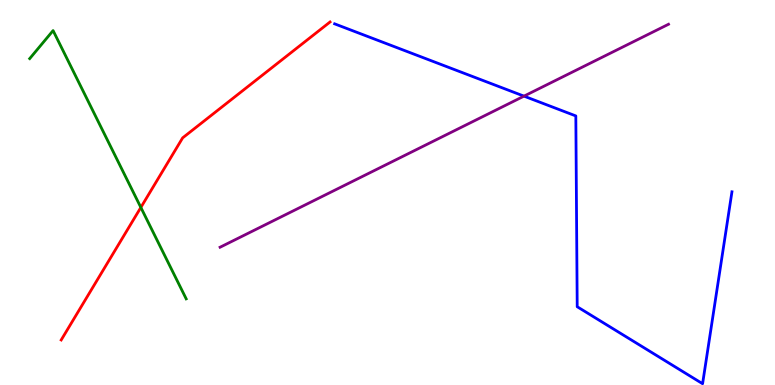[{'lines': ['blue', 'red'], 'intersections': []}, {'lines': ['green', 'red'], 'intersections': [{'x': 1.82, 'y': 4.61}]}, {'lines': ['purple', 'red'], 'intersections': []}, {'lines': ['blue', 'green'], 'intersections': []}, {'lines': ['blue', 'purple'], 'intersections': [{'x': 6.76, 'y': 7.5}]}, {'lines': ['green', 'purple'], 'intersections': []}]